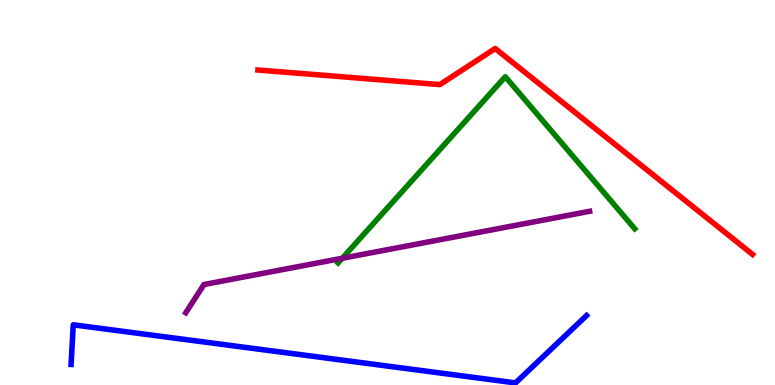[{'lines': ['blue', 'red'], 'intersections': []}, {'lines': ['green', 'red'], 'intersections': []}, {'lines': ['purple', 'red'], 'intersections': []}, {'lines': ['blue', 'green'], 'intersections': []}, {'lines': ['blue', 'purple'], 'intersections': []}, {'lines': ['green', 'purple'], 'intersections': [{'x': 4.42, 'y': 3.29}]}]